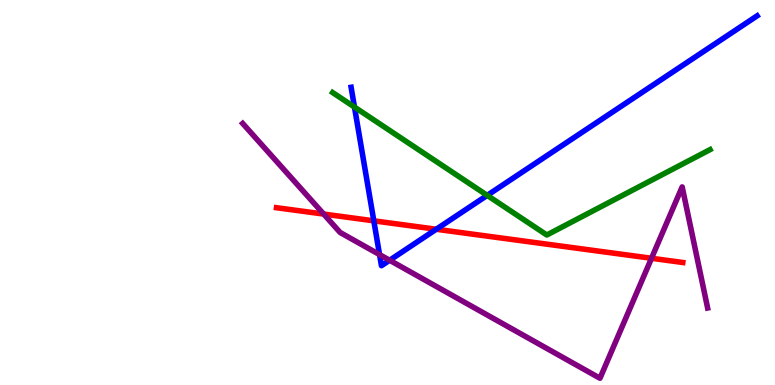[{'lines': ['blue', 'red'], 'intersections': [{'x': 4.82, 'y': 4.26}, {'x': 5.63, 'y': 4.05}]}, {'lines': ['green', 'red'], 'intersections': []}, {'lines': ['purple', 'red'], 'intersections': [{'x': 4.18, 'y': 4.44}, {'x': 8.41, 'y': 3.29}]}, {'lines': ['blue', 'green'], 'intersections': [{'x': 4.57, 'y': 7.22}, {'x': 6.29, 'y': 4.93}]}, {'lines': ['blue', 'purple'], 'intersections': [{'x': 4.9, 'y': 3.39}, {'x': 5.03, 'y': 3.24}]}, {'lines': ['green', 'purple'], 'intersections': []}]